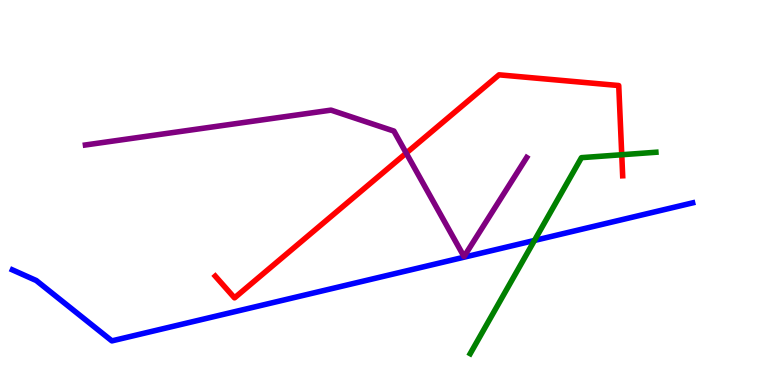[{'lines': ['blue', 'red'], 'intersections': []}, {'lines': ['green', 'red'], 'intersections': [{'x': 8.02, 'y': 5.98}]}, {'lines': ['purple', 'red'], 'intersections': [{'x': 5.24, 'y': 6.02}]}, {'lines': ['blue', 'green'], 'intersections': [{'x': 6.9, 'y': 3.75}]}, {'lines': ['blue', 'purple'], 'intersections': []}, {'lines': ['green', 'purple'], 'intersections': []}]